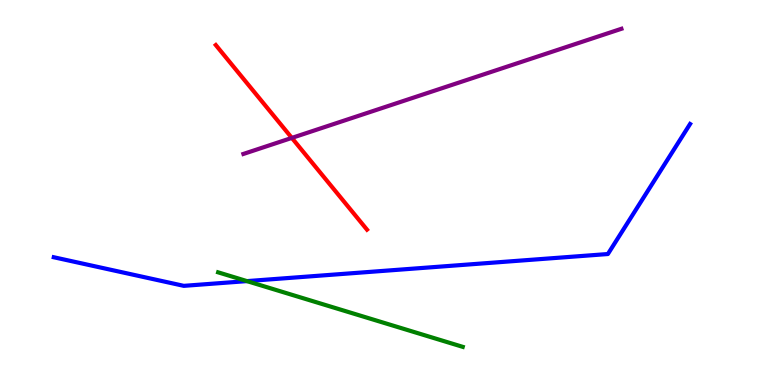[{'lines': ['blue', 'red'], 'intersections': []}, {'lines': ['green', 'red'], 'intersections': []}, {'lines': ['purple', 'red'], 'intersections': [{'x': 3.77, 'y': 6.42}]}, {'lines': ['blue', 'green'], 'intersections': [{'x': 3.19, 'y': 2.7}]}, {'lines': ['blue', 'purple'], 'intersections': []}, {'lines': ['green', 'purple'], 'intersections': []}]